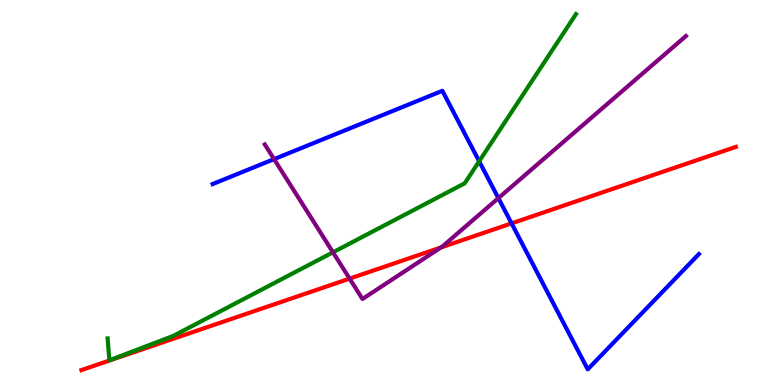[{'lines': ['blue', 'red'], 'intersections': [{'x': 6.6, 'y': 4.2}]}, {'lines': ['green', 'red'], 'intersections': []}, {'lines': ['purple', 'red'], 'intersections': [{'x': 4.51, 'y': 2.76}, {'x': 5.69, 'y': 3.57}]}, {'lines': ['blue', 'green'], 'intersections': [{'x': 6.18, 'y': 5.81}]}, {'lines': ['blue', 'purple'], 'intersections': [{'x': 3.54, 'y': 5.87}, {'x': 6.43, 'y': 4.85}]}, {'lines': ['green', 'purple'], 'intersections': [{'x': 4.3, 'y': 3.45}]}]